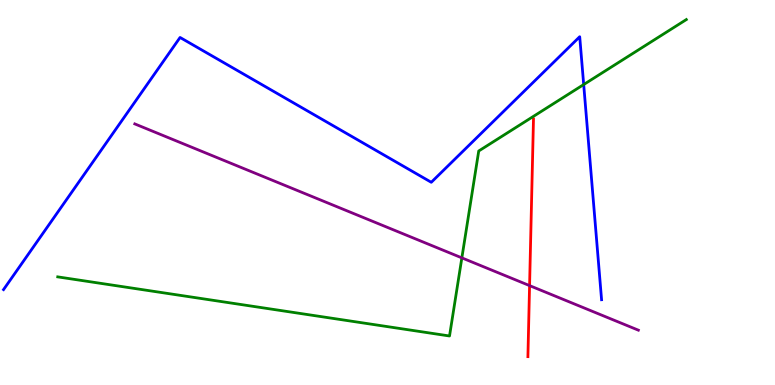[{'lines': ['blue', 'red'], 'intersections': []}, {'lines': ['green', 'red'], 'intersections': []}, {'lines': ['purple', 'red'], 'intersections': [{'x': 6.83, 'y': 2.58}]}, {'lines': ['blue', 'green'], 'intersections': [{'x': 7.53, 'y': 7.8}]}, {'lines': ['blue', 'purple'], 'intersections': []}, {'lines': ['green', 'purple'], 'intersections': [{'x': 5.96, 'y': 3.3}]}]